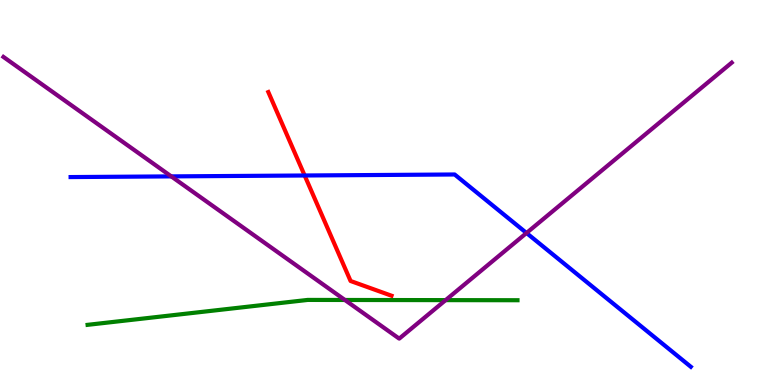[{'lines': ['blue', 'red'], 'intersections': [{'x': 3.93, 'y': 5.44}]}, {'lines': ['green', 'red'], 'intersections': []}, {'lines': ['purple', 'red'], 'intersections': []}, {'lines': ['blue', 'green'], 'intersections': []}, {'lines': ['blue', 'purple'], 'intersections': [{'x': 2.21, 'y': 5.42}, {'x': 6.79, 'y': 3.95}]}, {'lines': ['green', 'purple'], 'intersections': [{'x': 4.45, 'y': 2.21}, {'x': 5.75, 'y': 2.2}]}]